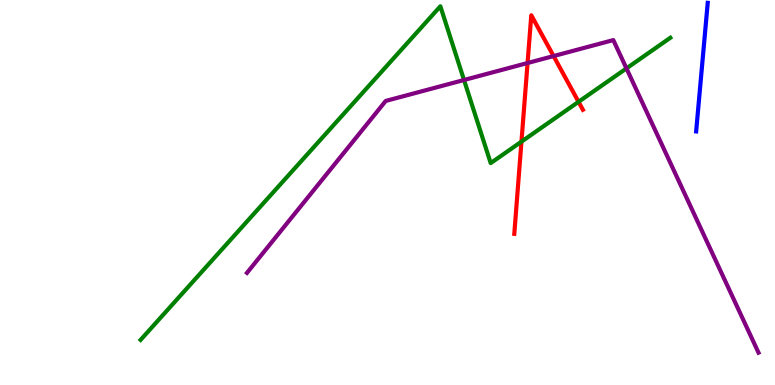[{'lines': ['blue', 'red'], 'intersections': []}, {'lines': ['green', 'red'], 'intersections': [{'x': 6.73, 'y': 6.32}, {'x': 7.47, 'y': 7.36}]}, {'lines': ['purple', 'red'], 'intersections': [{'x': 6.81, 'y': 8.36}, {'x': 7.14, 'y': 8.54}]}, {'lines': ['blue', 'green'], 'intersections': []}, {'lines': ['blue', 'purple'], 'intersections': []}, {'lines': ['green', 'purple'], 'intersections': [{'x': 5.99, 'y': 7.92}, {'x': 8.08, 'y': 8.22}]}]